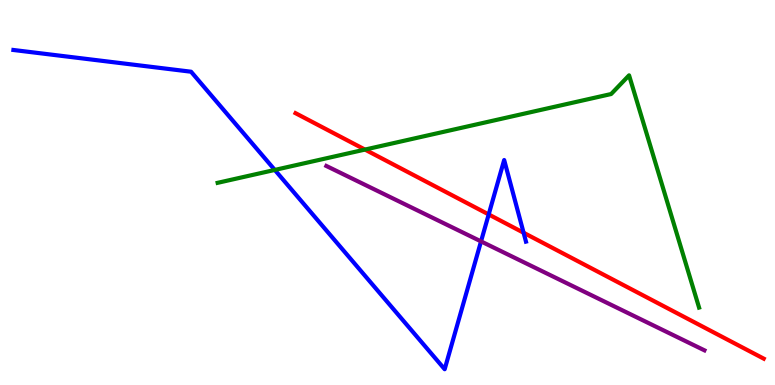[{'lines': ['blue', 'red'], 'intersections': [{'x': 6.31, 'y': 4.43}, {'x': 6.76, 'y': 3.95}]}, {'lines': ['green', 'red'], 'intersections': [{'x': 4.71, 'y': 6.11}]}, {'lines': ['purple', 'red'], 'intersections': []}, {'lines': ['blue', 'green'], 'intersections': [{'x': 3.55, 'y': 5.59}]}, {'lines': ['blue', 'purple'], 'intersections': [{'x': 6.21, 'y': 3.73}]}, {'lines': ['green', 'purple'], 'intersections': []}]